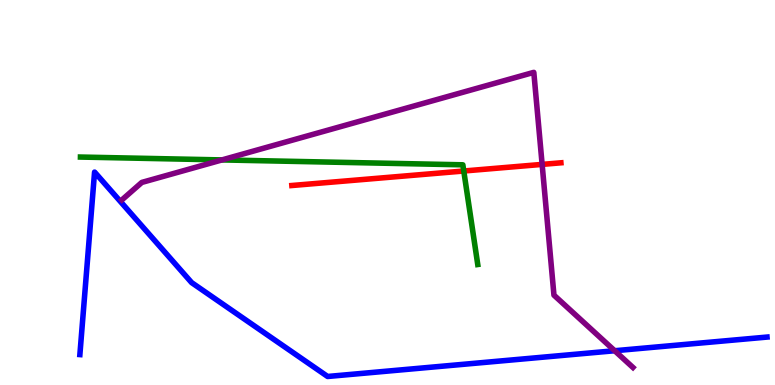[{'lines': ['blue', 'red'], 'intersections': []}, {'lines': ['green', 'red'], 'intersections': [{'x': 5.98, 'y': 5.56}]}, {'lines': ['purple', 'red'], 'intersections': [{'x': 7.0, 'y': 5.73}]}, {'lines': ['blue', 'green'], 'intersections': []}, {'lines': ['blue', 'purple'], 'intersections': [{'x': 7.93, 'y': 0.89}]}, {'lines': ['green', 'purple'], 'intersections': [{'x': 2.86, 'y': 5.85}]}]